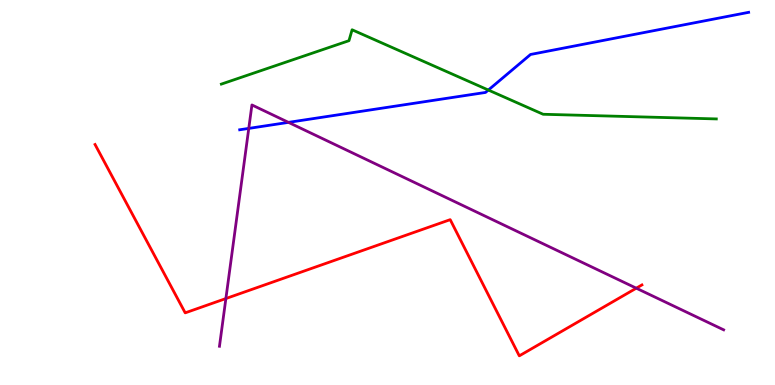[{'lines': ['blue', 'red'], 'intersections': []}, {'lines': ['green', 'red'], 'intersections': []}, {'lines': ['purple', 'red'], 'intersections': [{'x': 2.91, 'y': 2.25}, {'x': 8.21, 'y': 2.51}]}, {'lines': ['blue', 'green'], 'intersections': [{'x': 6.3, 'y': 7.66}]}, {'lines': ['blue', 'purple'], 'intersections': [{'x': 3.21, 'y': 6.66}, {'x': 3.72, 'y': 6.82}]}, {'lines': ['green', 'purple'], 'intersections': []}]